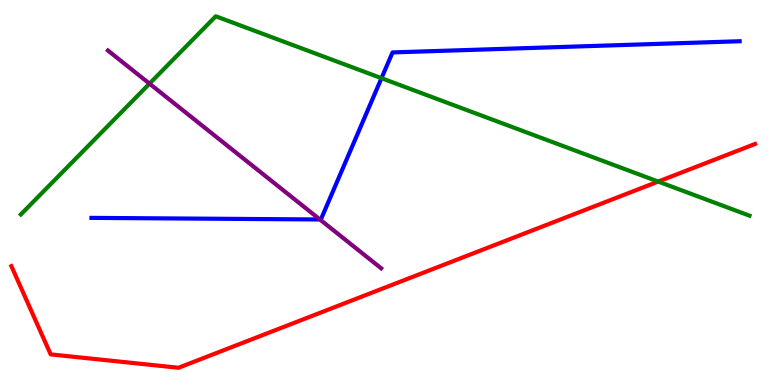[{'lines': ['blue', 'red'], 'intersections': []}, {'lines': ['green', 'red'], 'intersections': [{'x': 8.49, 'y': 5.28}]}, {'lines': ['purple', 'red'], 'intersections': []}, {'lines': ['blue', 'green'], 'intersections': [{'x': 4.92, 'y': 7.97}]}, {'lines': ['blue', 'purple'], 'intersections': [{'x': 4.13, 'y': 4.3}]}, {'lines': ['green', 'purple'], 'intersections': [{'x': 1.93, 'y': 7.83}]}]